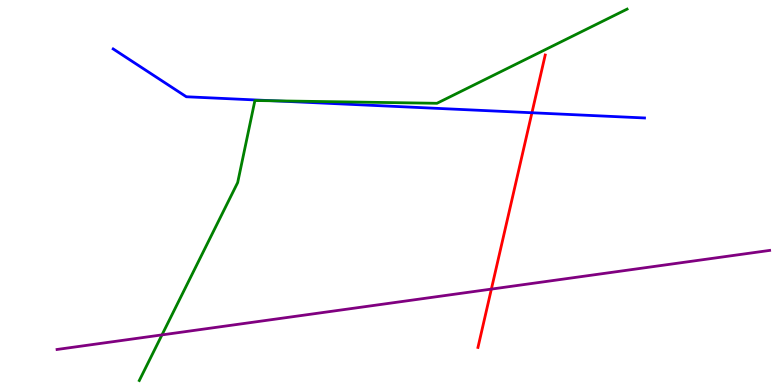[{'lines': ['blue', 'red'], 'intersections': [{'x': 6.86, 'y': 7.07}]}, {'lines': ['green', 'red'], 'intersections': []}, {'lines': ['purple', 'red'], 'intersections': [{'x': 6.34, 'y': 2.49}]}, {'lines': ['blue', 'green'], 'intersections': [{'x': 3.53, 'y': 7.38}]}, {'lines': ['blue', 'purple'], 'intersections': []}, {'lines': ['green', 'purple'], 'intersections': [{'x': 2.09, 'y': 1.3}]}]